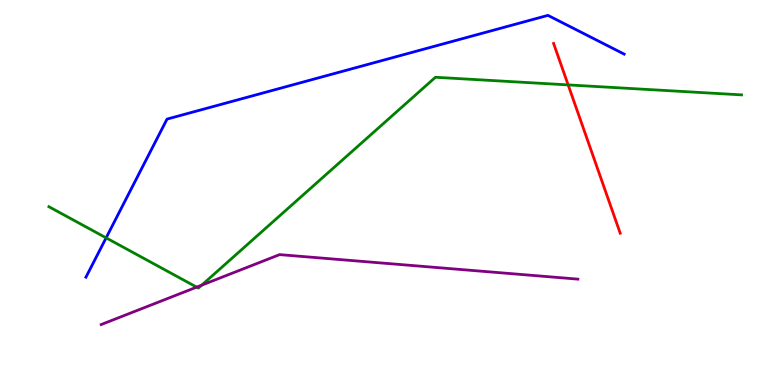[{'lines': ['blue', 'red'], 'intersections': []}, {'lines': ['green', 'red'], 'intersections': [{'x': 7.33, 'y': 7.79}]}, {'lines': ['purple', 'red'], 'intersections': []}, {'lines': ['blue', 'green'], 'intersections': [{'x': 1.37, 'y': 3.82}]}, {'lines': ['blue', 'purple'], 'intersections': []}, {'lines': ['green', 'purple'], 'intersections': [{'x': 2.54, 'y': 2.54}, {'x': 2.6, 'y': 2.59}]}]